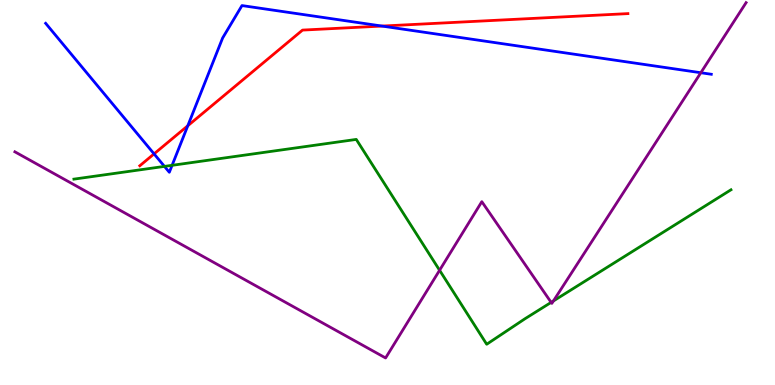[{'lines': ['blue', 'red'], 'intersections': [{'x': 1.99, 'y': 6.0}, {'x': 2.42, 'y': 6.73}, {'x': 4.93, 'y': 9.32}]}, {'lines': ['green', 'red'], 'intersections': []}, {'lines': ['purple', 'red'], 'intersections': []}, {'lines': ['blue', 'green'], 'intersections': [{'x': 2.12, 'y': 5.68}, {'x': 2.22, 'y': 5.71}]}, {'lines': ['blue', 'purple'], 'intersections': [{'x': 9.04, 'y': 8.11}]}, {'lines': ['green', 'purple'], 'intersections': [{'x': 5.67, 'y': 2.98}, {'x': 7.11, 'y': 2.15}, {'x': 7.14, 'y': 2.18}]}]